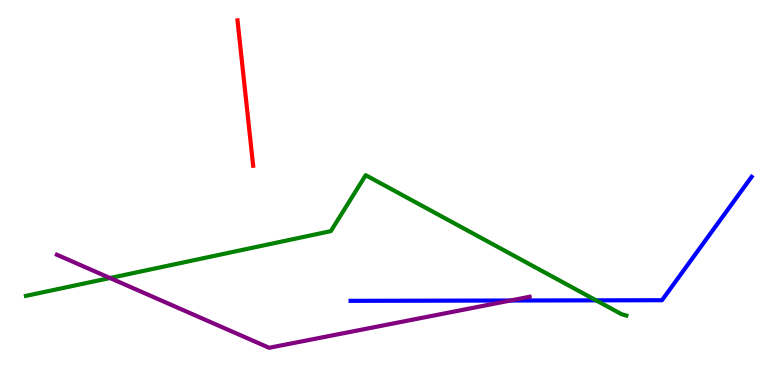[{'lines': ['blue', 'red'], 'intersections': []}, {'lines': ['green', 'red'], 'intersections': []}, {'lines': ['purple', 'red'], 'intersections': []}, {'lines': ['blue', 'green'], 'intersections': [{'x': 7.69, 'y': 2.2}]}, {'lines': ['blue', 'purple'], 'intersections': [{'x': 6.59, 'y': 2.19}]}, {'lines': ['green', 'purple'], 'intersections': [{'x': 1.42, 'y': 2.78}]}]